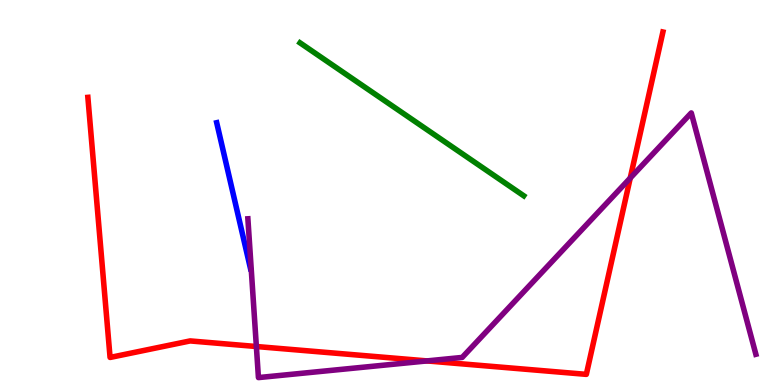[{'lines': ['blue', 'red'], 'intersections': []}, {'lines': ['green', 'red'], 'intersections': []}, {'lines': ['purple', 'red'], 'intersections': [{'x': 3.31, 'y': 1.0}, {'x': 5.51, 'y': 0.626}, {'x': 8.13, 'y': 5.38}]}, {'lines': ['blue', 'green'], 'intersections': []}, {'lines': ['blue', 'purple'], 'intersections': []}, {'lines': ['green', 'purple'], 'intersections': []}]